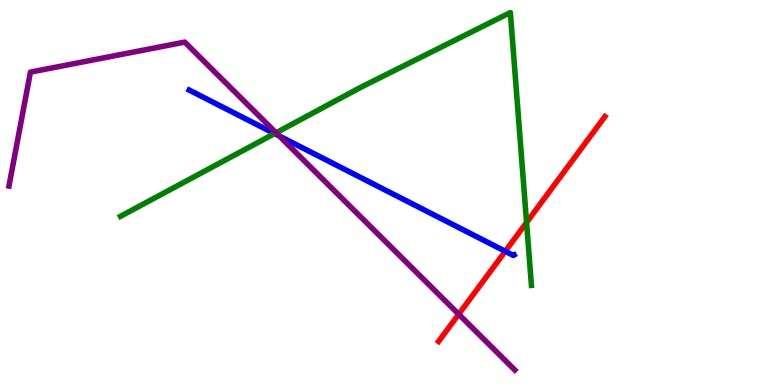[{'lines': ['blue', 'red'], 'intersections': [{'x': 6.52, 'y': 3.47}]}, {'lines': ['green', 'red'], 'intersections': [{'x': 6.79, 'y': 4.22}]}, {'lines': ['purple', 'red'], 'intersections': [{'x': 5.92, 'y': 1.84}]}, {'lines': ['blue', 'green'], 'intersections': [{'x': 3.54, 'y': 6.53}]}, {'lines': ['blue', 'purple'], 'intersections': [{'x': 3.6, 'y': 6.47}]}, {'lines': ['green', 'purple'], 'intersections': [{'x': 3.56, 'y': 6.55}]}]